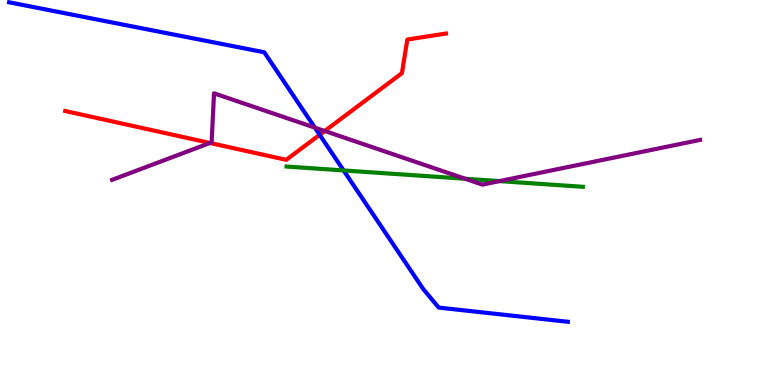[{'lines': ['blue', 'red'], 'intersections': [{'x': 4.12, 'y': 6.5}]}, {'lines': ['green', 'red'], 'intersections': []}, {'lines': ['purple', 'red'], 'intersections': [{'x': 2.71, 'y': 6.29}, {'x': 4.19, 'y': 6.6}]}, {'lines': ['blue', 'green'], 'intersections': [{'x': 4.43, 'y': 5.57}]}, {'lines': ['blue', 'purple'], 'intersections': [{'x': 4.06, 'y': 6.69}]}, {'lines': ['green', 'purple'], 'intersections': [{'x': 6.0, 'y': 5.36}, {'x': 6.45, 'y': 5.3}]}]